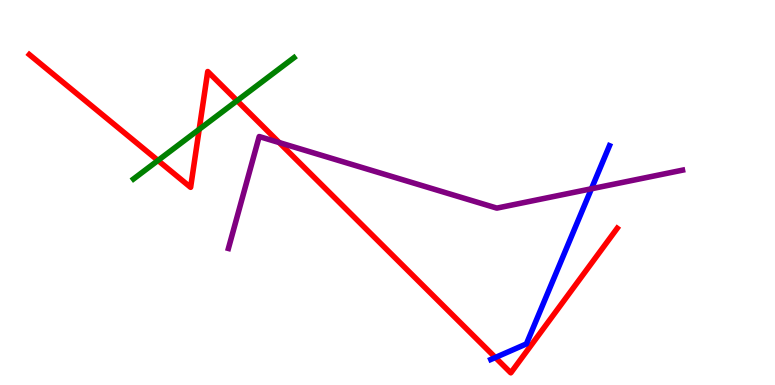[{'lines': ['blue', 'red'], 'intersections': [{'x': 6.39, 'y': 0.714}]}, {'lines': ['green', 'red'], 'intersections': [{'x': 2.04, 'y': 5.83}, {'x': 2.57, 'y': 6.64}, {'x': 3.06, 'y': 7.38}]}, {'lines': ['purple', 'red'], 'intersections': [{'x': 3.6, 'y': 6.3}]}, {'lines': ['blue', 'green'], 'intersections': []}, {'lines': ['blue', 'purple'], 'intersections': [{'x': 7.63, 'y': 5.1}]}, {'lines': ['green', 'purple'], 'intersections': []}]